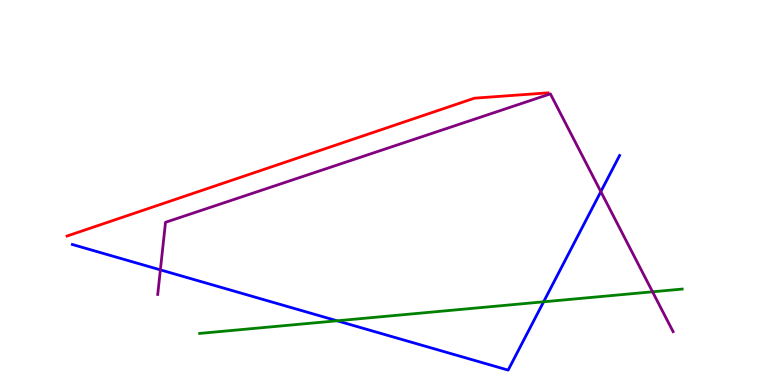[{'lines': ['blue', 'red'], 'intersections': []}, {'lines': ['green', 'red'], 'intersections': []}, {'lines': ['purple', 'red'], 'intersections': []}, {'lines': ['blue', 'green'], 'intersections': [{'x': 4.35, 'y': 1.67}, {'x': 7.01, 'y': 2.16}]}, {'lines': ['blue', 'purple'], 'intersections': [{'x': 2.07, 'y': 2.99}, {'x': 7.75, 'y': 5.02}]}, {'lines': ['green', 'purple'], 'intersections': [{'x': 8.42, 'y': 2.42}]}]